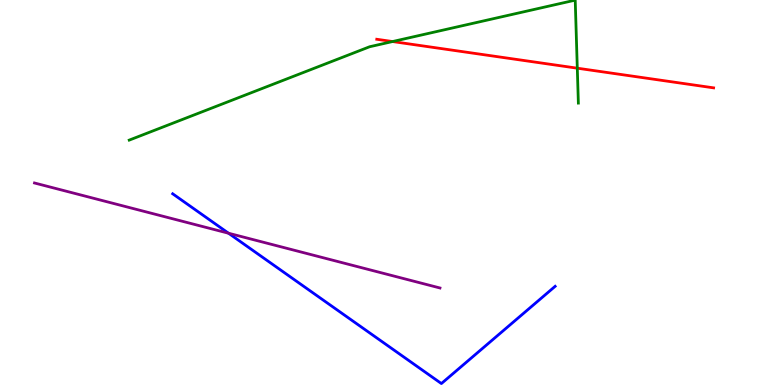[{'lines': ['blue', 'red'], 'intersections': []}, {'lines': ['green', 'red'], 'intersections': [{'x': 5.07, 'y': 8.92}, {'x': 7.45, 'y': 8.23}]}, {'lines': ['purple', 'red'], 'intersections': []}, {'lines': ['blue', 'green'], 'intersections': []}, {'lines': ['blue', 'purple'], 'intersections': [{'x': 2.95, 'y': 3.94}]}, {'lines': ['green', 'purple'], 'intersections': []}]